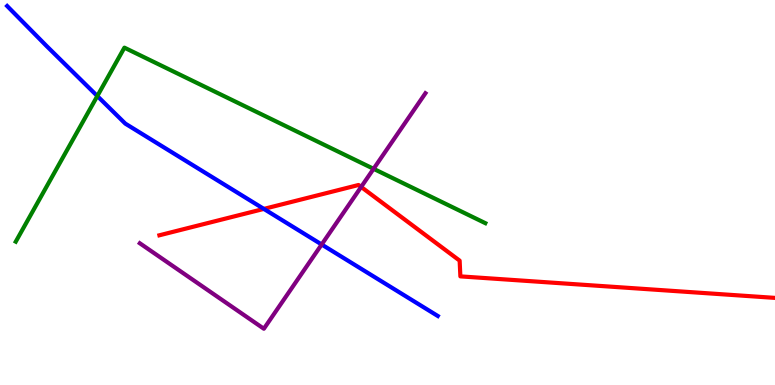[{'lines': ['blue', 'red'], 'intersections': [{'x': 3.4, 'y': 4.57}]}, {'lines': ['green', 'red'], 'intersections': []}, {'lines': ['purple', 'red'], 'intersections': [{'x': 4.66, 'y': 5.14}]}, {'lines': ['blue', 'green'], 'intersections': [{'x': 1.26, 'y': 7.51}]}, {'lines': ['blue', 'purple'], 'intersections': [{'x': 4.15, 'y': 3.65}]}, {'lines': ['green', 'purple'], 'intersections': [{'x': 4.82, 'y': 5.62}]}]